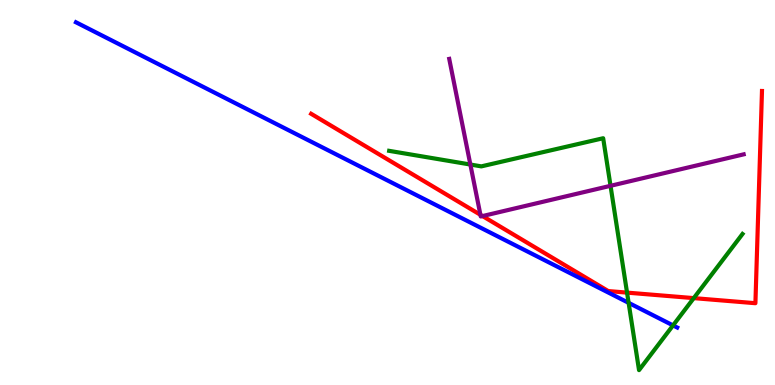[{'lines': ['blue', 'red'], 'intersections': []}, {'lines': ['green', 'red'], 'intersections': [{'x': 8.09, 'y': 2.4}, {'x': 8.95, 'y': 2.26}]}, {'lines': ['purple', 'red'], 'intersections': [{'x': 6.2, 'y': 4.42}, {'x': 6.23, 'y': 4.39}]}, {'lines': ['blue', 'green'], 'intersections': [{'x': 8.11, 'y': 2.13}, {'x': 8.68, 'y': 1.55}]}, {'lines': ['blue', 'purple'], 'intersections': []}, {'lines': ['green', 'purple'], 'intersections': [{'x': 6.07, 'y': 5.73}, {'x': 7.88, 'y': 5.17}]}]